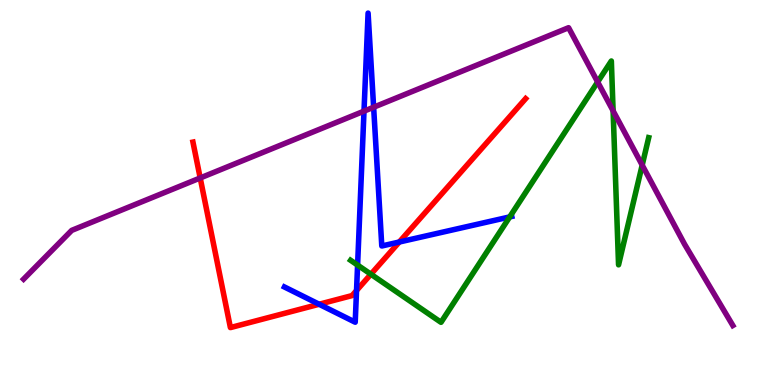[{'lines': ['blue', 'red'], 'intersections': [{'x': 4.12, 'y': 2.1}, {'x': 4.6, 'y': 2.45}, {'x': 5.15, 'y': 3.71}]}, {'lines': ['green', 'red'], 'intersections': [{'x': 4.79, 'y': 2.88}]}, {'lines': ['purple', 'red'], 'intersections': [{'x': 2.58, 'y': 5.38}]}, {'lines': ['blue', 'green'], 'intersections': [{'x': 4.61, 'y': 3.11}, {'x': 6.58, 'y': 4.37}]}, {'lines': ['blue', 'purple'], 'intersections': [{'x': 4.7, 'y': 7.11}, {'x': 4.82, 'y': 7.21}]}, {'lines': ['green', 'purple'], 'intersections': [{'x': 7.71, 'y': 7.87}, {'x': 7.91, 'y': 7.12}, {'x': 8.29, 'y': 5.71}]}]